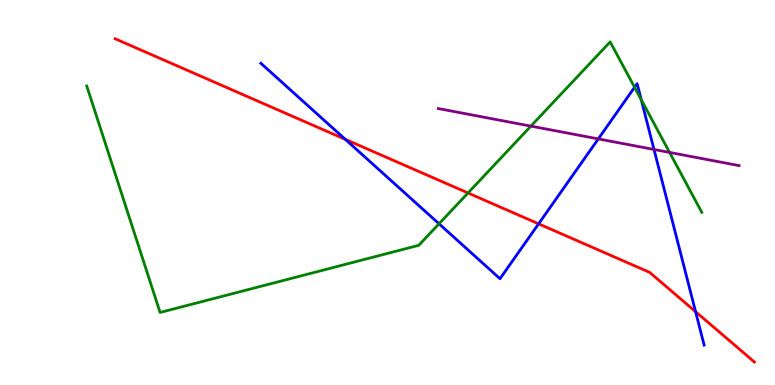[{'lines': ['blue', 'red'], 'intersections': [{'x': 4.46, 'y': 6.38}, {'x': 6.95, 'y': 4.19}, {'x': 8.98, 'y': 1.9}]}, {'lines': ['green', 'red'], 'intersections': [{'x': 6.04, 'y': 4.99}]}, {'lines': ['purple', 'red'], 'intersections': []}, {'lines': ['blue', 'green'], 'intersections': [{'x': 5.66, 'y': 4.19}, {'x': 8.19, 'y': 7.73}, {'x': 8.27, 'y': 7.41}]}, {'lines': ['blue', 'purple'], 'intersections': [{'x': 7.72, 'y': 6.39}, {'x': 8.44, 'y': 6.12}]}, {'lines': ['green', 'purple'], 'intersections': [{'x': 6.85, 'y': 6.72}, {'x': 8.64, 'y': 6.04}]}]